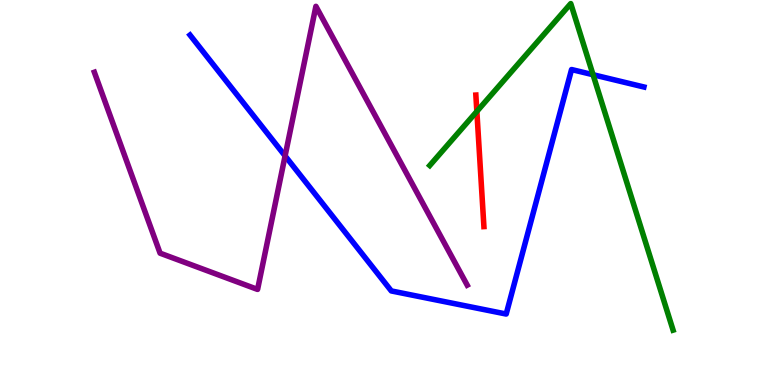[{'lines': ['blue', 'red'], 'intersections': []}, {'lines': ['green', 'red'], 'intersections': [{'x': 6.15, 'y': 7.11}]}, {'lines': ['purple', 'red'], 'intersections': []}, {'lines': ['blue', 'green'], 'intersections': [{'x': 7.65, 'y': 8.06}]}, {'lines': ['blue', 'purple'], 'intersections': [{'x': 3.68, 'y': 5.95}]}, {'lines': ['green', 'purple'], 'intersections': []}]